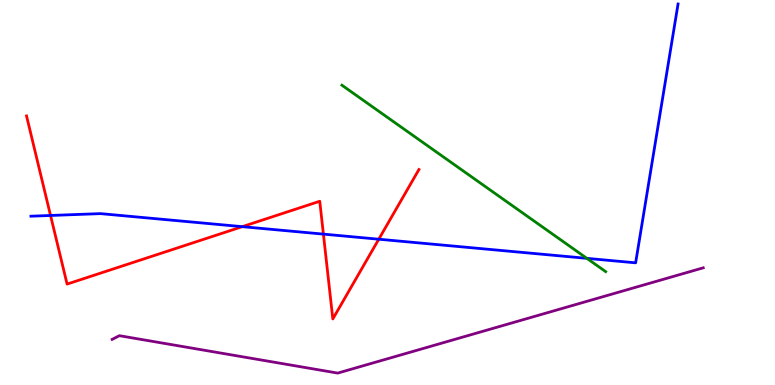[{'lines': ['blue', 'red'], 'intersections': [{'x': 0.652, 'y': 4.4}, {'x': 3.13, 'y': 4.11}, {'x': 4.17, 'y': 3.92}, {'x': 4.89, 'y': 3.79}]}, {'lines': ['green', 'red'], 'intersections': []}, {'lines': ['purple', 'red'], 'intersections': []}, {'lines': ['blue', 'green'], 'intersections': [{'x': 7.57, 'y': 3.29}]}, {'lines': ['blue', 'purple'], 'intersections': []}, {'lines': ['green', 'purple'], 'intersections': []}]